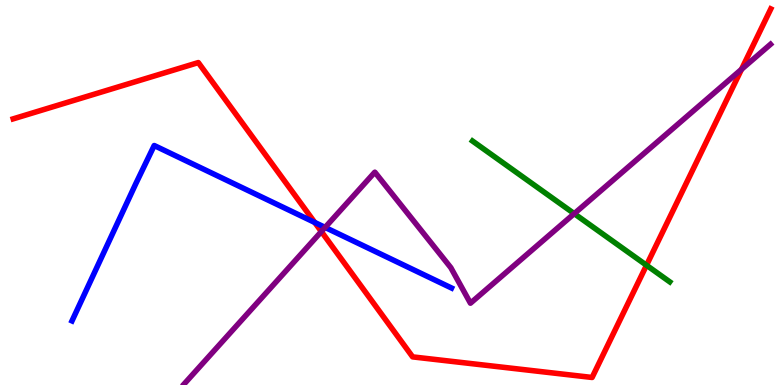[{'lines': ['blue', 'red'], 'intersections': [{'x': 4.06, 'y': 4.22}]}, {'lines': ['green', 'red'], 'intersections': [{'x': 8.34, 'y': 3.11}]}, {'lines': ['purple', 'red'], 'intersections': [{'x': 4.15, 'y': 3.99}, {'x': 9.57, 'y': 8.2}]}, {'lines': ['blue', 'green'], 'intersections': []}, {'lines': ['blue', 'purple'], 'intersections': [{'x': 4.19, 'y': 4.09}]}, {'lines': ['green', 'purple'], 'intersections': [{'x': 7.41, 'y': 4.45}]}]